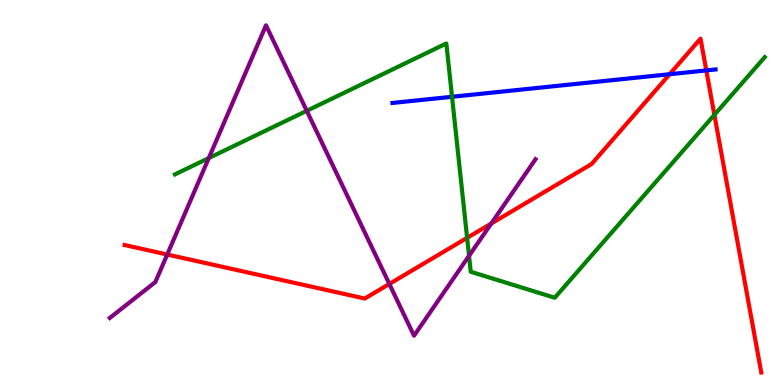[{'lines': ['blue', 'red'], 'intersections': [{'x': 8.64, 'y': 8.07}, {'x': 9.11, 'y': 8.17}]}, {'lines': ['green', 'red'], 'intersections': [{'x': 6.03, 'y': 3.82}, {'x': 9.22, 'y': 7.02}]}, {'lines': ['purple', 'red'], 'intersections': [{'x': 2.16, 'y': 3.39}, {'x': 5.02, 'y': 2.62}, {'x': 6.34, 'y': 4.19}]}, {'lines': ['blue', 'green'], 'intersections': [{'x': 5.83, 'y': 7.49}]}, {'lines': ['blue', 'purple'], 'intersections': []}, {'lines': ['green', 'purple'], 'intersections': [{'x': 2.69, 'y': 5.89}, {'x': 3.96, 'y': 7.12}, {'x': 6.05, 'y': 3.36}]}]